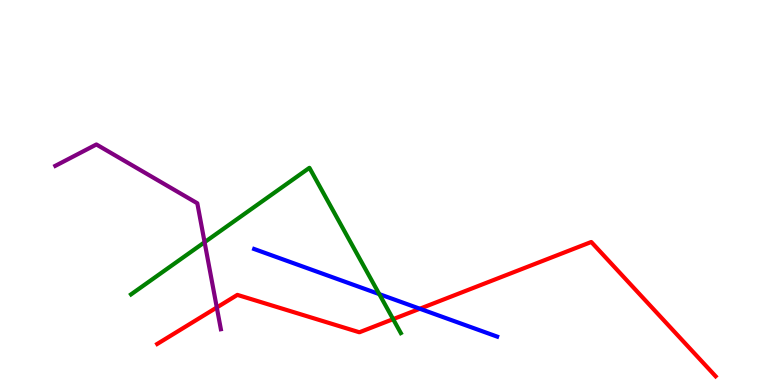[{'lines': ['blue', 'red'], 'intersections': [{'x': 5.42, 'y': 1.98}]}, {'lines': ['green', 'red'], 'intersections': [{'x': 5.07, 'y': 1.71}]}, {'lines': ['purple', 'red'], 'intersections': [{'x': 2.8, 'y': 2.01}]}, {'lines': ['blue', 'green'], 'intersections': [{'x': 4.89, 'y': 2.36}]}, {'lines': ['blue', 'purple'], 'intersections': []}, {'lines': ['green', 'purple'], 'intersections': [{'x': 2.64, 'y': 3.71}]}]